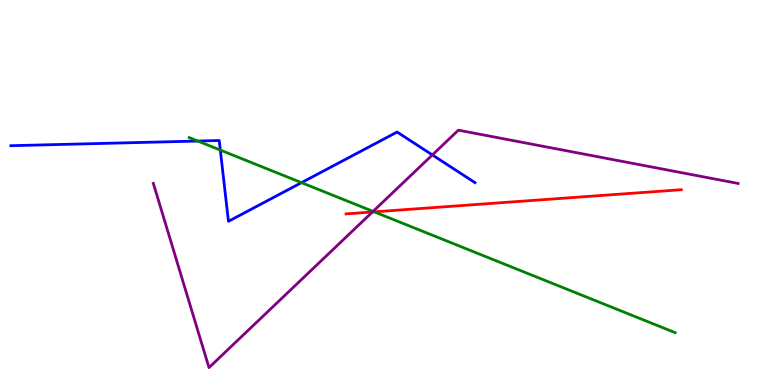[{'lines': ['blue', 'red'], 'intersections': []}, {'lines': ['green', 'red'], 'intersections': [{'x': 4.83, 'y': 4.5}]}, {'lines': ['purple', 'red'], 'intersections': [{'x': 4.81, 'y': 4.49}]}, {'lines': ['blue', 'green'], 'intersections': [{'x': 2.55, 'y': 6.34}, {'x': 2.84, 'y': 6.1}, {'x': 3.89, 'y': 5.26}]}, {'lines': ['blue', 'purple'], 'intersections': [{'x': 5.58, 'y': 5.98}]}, {'lines': ['green', 'purple'], 'intersections': [{'x': 4.81, 'y': 4.51}]}]